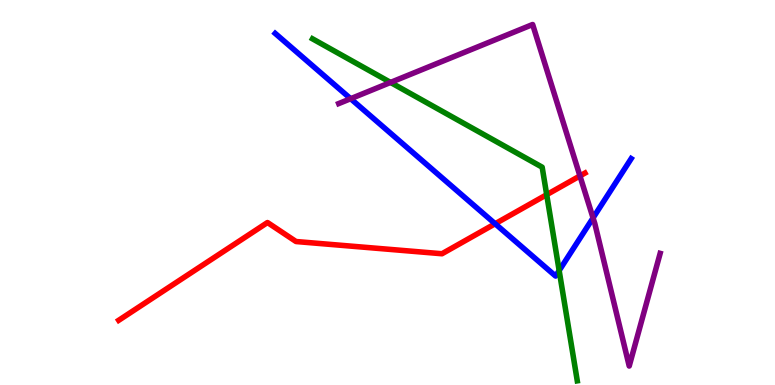[{'lines': ['blue', 'red'], 'intersections': [{'x': 6.39, 'y': 4.19}]}, {'lines': ['green', 'red'], 'intersections': [{'x': 7.05, 'y': 4.94}]}, {'lines': ['purple', 'red'], 'intersections': [{'x': 7.48, 'y': 5.43}]}, {'lines': ['blue', 'green'], 'intersections': [{'x': 7.21, 'y': 2.97}]}, {'lines': ['blue', 'purple'], 'intersections': [{'x': 4.52, 'y': 7.44}, {'x': 7.65, 'y': 4.34}]}, {'lines': ['green', 'purple'], 'intersections': [{'x': 5.04, 'y': 7.86}]}]